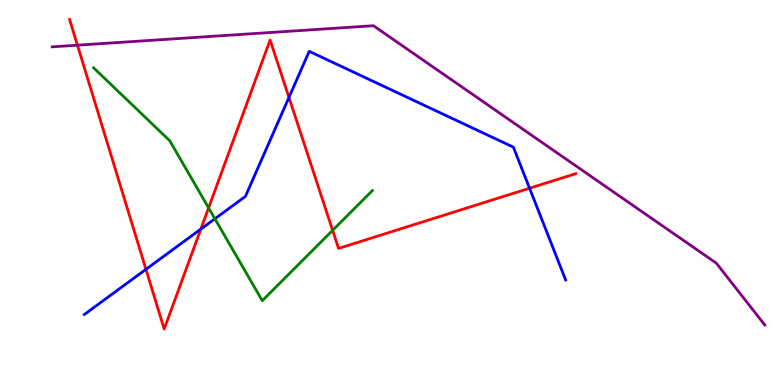[{'lines': ['blue', 'red'], 'intersections': [{'x': 1.88, 'y': 3.0}, {'x': 2.59, 'y': 4.05}, {'x': 3.73, 'y': 7.47}, {'x': 6.83, 'y': 5.11}]}, {'lines': ['green', 'red'], 'intersections': [{'x': 2.69, 'y': 4.6}, {'x': 4.29, 'y': 4.02}]}, {'lines': ['purple', 'red'], 'intersections': [{'x': 0.999, 'y': 8.83}]}, {'lines': ['blue', 'green'], 'intersections': [{'x': 2.77, 'y': 4.32}]}, {'lines': ['blue', 'purple'], 'intersections': []}, {'lines': ['green', 'purple'], 'intersections': []}]